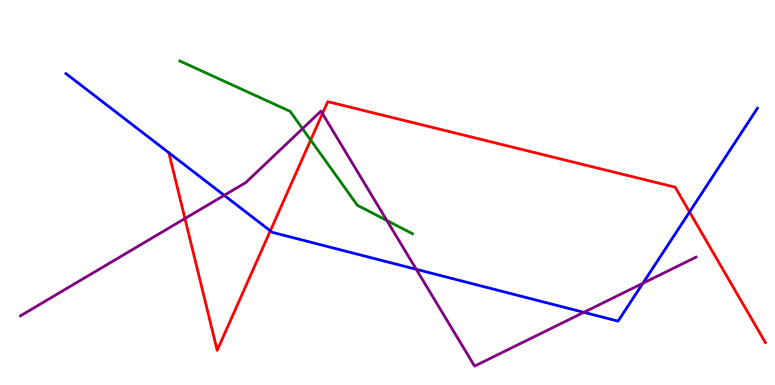[{'lines': ['blue', 'red'], 'intersections': [{'x': 3.49, 'y': 4.0}, {'x': 8.9, 'y': 4.49}]}, {'lines': ['green', 'red'], 'intersections': [{'x': 4.01, 'y': 6.36}]}, {'lines': ['purple', 'red'], 'intersections': [{'x': 2.39, 'y': 4.32}, {'x': 4.16, 'y': 7.05}]}, {'lines': ['blue', 'green'], 'intersections': []}, {'lines': ['blue', 'purple'], 'intersections': [{'x': 2.89, 'y': 4.93}, {'x': 5.37, 'y': 3.0}, {'x': 7.53, 'y': 1.89}, {'x': 8.29, 'y': 2.64}]}, {'lines': ['green', 'purple'], 'intersections': [{'x': 3.9, 'y': 6.66}, {'x': 4.99, 'y': 4.27}]}]